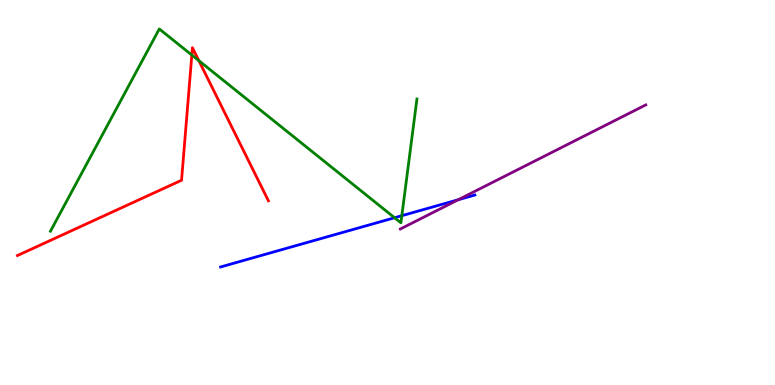[{'lines': ['blue', 'red'], 'intersections': []}, {'lines': ['green', 'red'], 'intersections': [{'x': 2.48, 'y': 8.57}, {'x': 2.57, 'y': 8.42}]}, {'lines': ['purple', 'red'], 'intersections': []}, {'lines': ['blue', 'green'], 'intersections': [{'x': 5.09, 'y': 4.34}, {'x': 5.18, 'y': 4.4}]}, {'lines': ['blue', 'purple'], 'intersections': [{'x': 5.91, 'y': 4.81}]}, {'lines': ['green', 'purple'], 'intersections': []}]